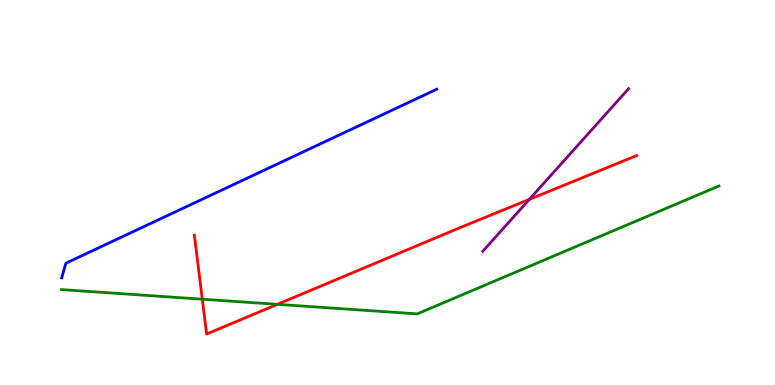[{'lines': ['blue', 'red'], 'intersections': []}, {'lines': ['green', 'red'], 'intersections': [{'x': 2.61, 'y': 2.23}, {'x': 3.58, 'y': 2.1}]}, {'lines': ['purple', 'red'], 'intersections': [{'x': 6.83, 'y': 4.82}]}, {'lines': ['blue', 'green'], 'intersections': []}, {'lines': ['blue', 'purple'], 'intersections': []}, {'lines': ['green', 'purple'], 'intersections': []}]